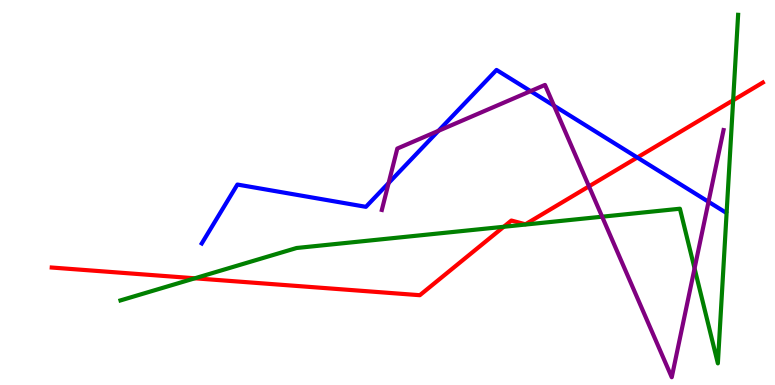[{'lines': ['blue', 'red'], 'intersections': [{'x': 8.22, 'y': 5.91}]}, {'lines': ['green', 'red'], 'intersections': [{'x': 2.51, 'y': 2.77}, {'x': 6.5, 'y': 4.11}, {'x': 9.46, 'y': 7.4}]}, {'lines': ['purple', 'red'], 'intersections': [{'x': 7.6, 'y': 5.16}]}, {'lines': ['blue', 'green'], 'intersections': []}, {'lines': ['blue', 'purple'], 'intersections': [{'x': 5.01, 'y': 5.25}, {'x': 5.66, 'y': 6.6}, {'x': 6.85, 'y': 7.63}, {'x': 7.15, 'y': 7.25}, {'x': 9.14, 'y': 4.76}]}, {'lines': ['green', 'purple'], 'intersections': [{'x': 7.77, 'y': 4.37}, {'x': 8.96, 'y': 3.03}]}]